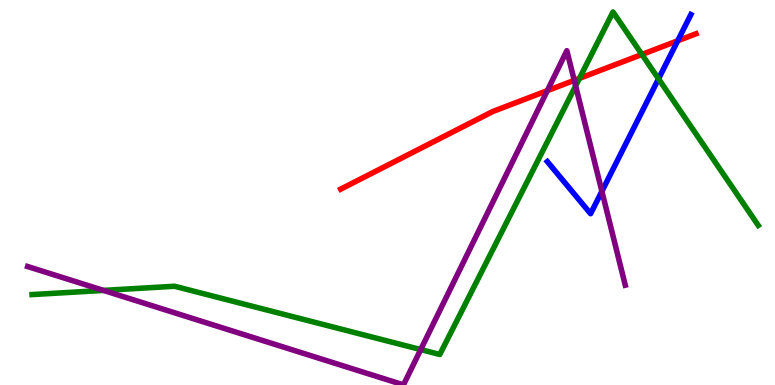[{'lines': ['blue', 'red'], 'intersections': [{'x': 8.74, 'y': 8.94}]}, {'lines': ['green', 'red'], 'intersections': [{'x': 7.48, 'y': 7.96}, {'x': 8.28, 'y': 8.59}]}, {'lines': ['purple', 'red'], 'intersections': [{'x': 7.06, 'y': 7.65}, {'x': 7.41, 'y': 7.91}]}, {'lines': ['blue', 'green'], 'intersections': [{'x': 8.5, 'y': 7.95}]}, {'lines': ['blue', 'purple'], 'intersections': [{'x': 7.77, 'y': 5.03}]}, {'lines': ['green', 'purple'], 'intersections': [{'x': 1.34, 'y': 2.46}, {'x': 5.43, 'y': 0.92}, {'x': 7.43, 'y': 7.77}]}]